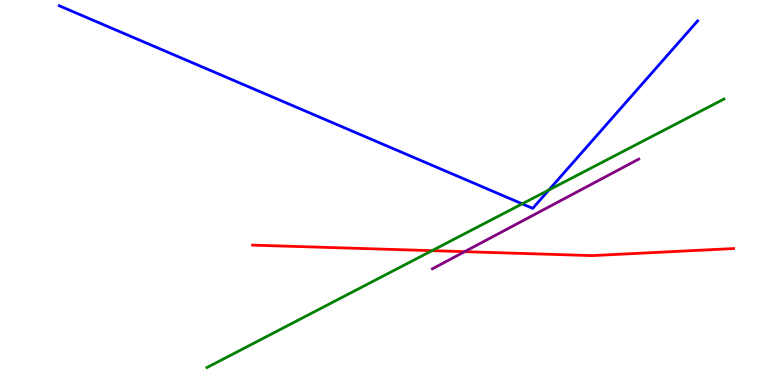[{'lines': ['blue', 'red'], 'intersections': []}, {'lines': ['green', 'red'], 'intersections': [{'x': 5.57, 'y': 3.49}]}, {'lines': ['purple', 'red'], 'intersections': [{'x': 6.0, 'y': 3.46}]}, {'lines': ['blue', 'green'], 'intersections': [{'x': 6.74, 'y': 4.71}, {'x': 7.08, 'y': 5.07}]}, {'lines': ['blue', 'purple'], 'intersections': []}, {'lines': ['green', 'purple'], 'intersections': []}]